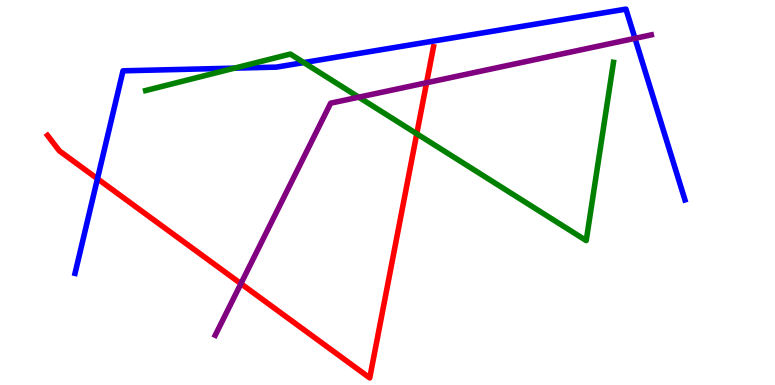[{'lines': ['blue', 'red'], 'intersections': [{'x': 1.26, 'y': 5.36}]}, {'lines': ['green', 'red'], 'intersections': [{'x': 5.38, 'y': 6.53}]}, {'lines': ['purple', 'red'], 'intersections': [{'x': 3.11, 'y': 2.63}, {'x': 5.5, 'y': 7.85}]}, {'lines': ['blue', 'green'], 'intersections': [{'x': 3.03, 'y': 8.23}, {'x': 3.92, 'y': 8.37}]}, {'lines': ['blue', 'purple'], 'intersections': [{'x': 8.19, 'y': 9.0}]}, {'lines': ['green', 'purple'], 'intersections': [{'x': 4.63, 'y': 7.48}]}]